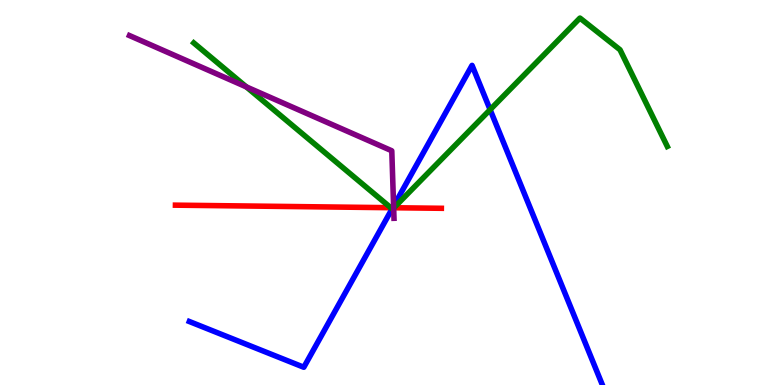[{'lines': ['blue', 'red'], 'intersections': [{'x': 5.07, 'y': 4.6}]}, {'lines': ['green', 'red'], 'intersections': [{'x': 5.04, 'y': 4.61}, {'x': 5.08, 'y': 4.6}]}, {'lines': ['purple', 'red'], 'intersections': [{'x': 5.08, 'y': 4.6}]}, {'lines': ['blue', 'green'], 'intersections': [{'x': 5.06, 'y': 4.58}, {'x': 6.32, 'y': 7.15}]}, {'lines': ['blue', 'purple'], 'intersections': [{'x': 5.08, 'y': 4.65}]}, {'lines': ['green', 'purple'], 'intersections': [{'x': 3.18, 'y': 7.74}, {'x': 5.08, 'y': 4.6}]}]